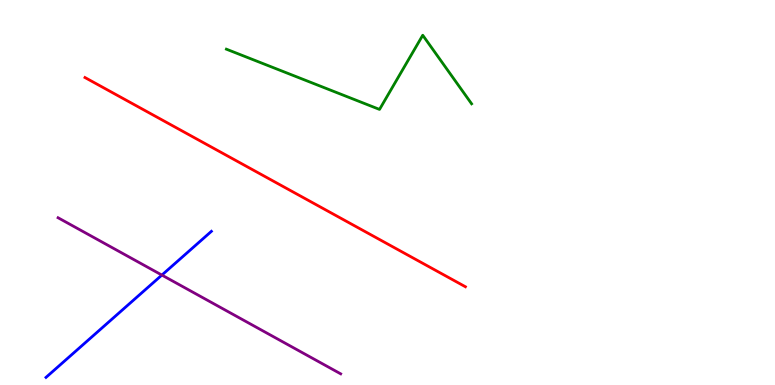[{'lines': ['blue', 'red'], 'intersections': []}, {'lines': ['green', 'red'], 'intersections': []}, {'lines': ['purple', 'red'], 'intersections': []}, {'lines': ['blue', 'green'], 'intersections': []}, {'lines': ['blue', 'purple'], 'intersections': [{'x': 2.09, 'y': 2.86}]}, {'lines': ['green', 'purple'], 'intersections': []}]